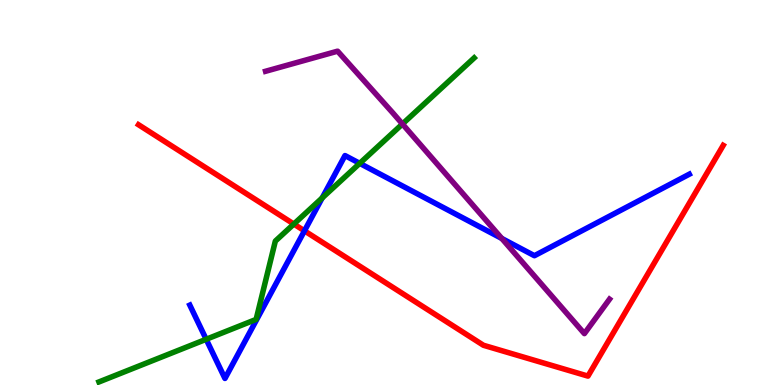[{'lines': ['blue', 'red'], 'intersections': [{'x': 3.93, 'y': 4.0}]}, {'lines': ['green', 'red'], 'intersections': [{'x': 3.79, 'y': 4.18}]}, {'lines': ['purple', 'red'], 'intersections': []}, {'lines': ['blue', 'green'], 'intersections': [{'x': 2.66, 'y': 1.19}, {'x': 4.16, 'y': 4.86}, {'x': 4.64, 'y': 5.76}]}, {'lines': ['blue', 'purple'], 'intersections': [{'x': 6.47, 'y': 3.81}]}, {'lines': ['green', 'purple'], 'intersections': [{'x': 5.19, 'y': 6.78}]}]